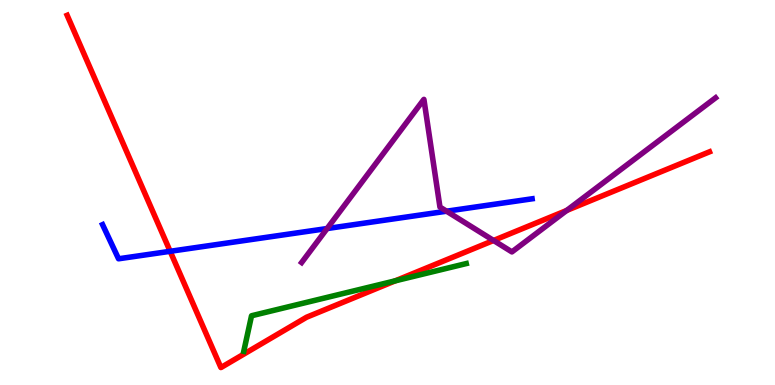[{'lines': ['blue', 'red'], 'intersections': [{'x': 2.2, 'y': 3.47}]}, {'lines': ['green', 'red'], 'intersections': [{'x': 5.1, 'y': 2.71}]}, {'lines': ['purple', 'red'], 'intersections': [{'x': 6.37, 'y': 3.75}, {'x': 7.31, 'y': 4.53}]}, {'lines': ['blue', 'green'], 'intersections': []}, {'lines': ['blue', 'purple'], 'intersections': [{'x': 4.22, 'y': 4.06}, {'x': 5.76, 'y': 4.51}]}, {'lines': ['green', 'purple'], 'intersections': []}]